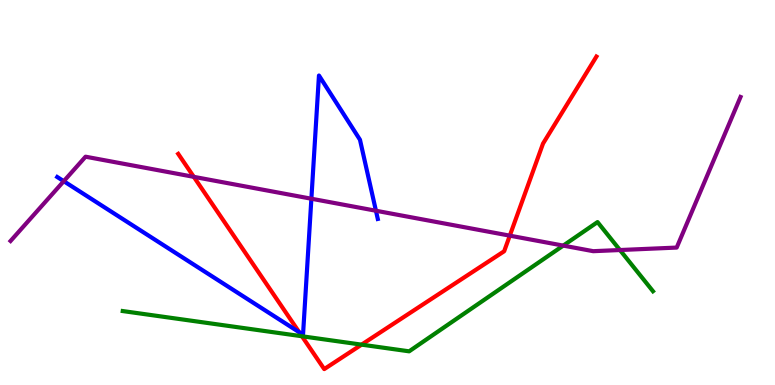[{'lines': ['blue', 'red'], 'intersections': [{'x': 3.86, 'y': 1.37}]}, {'lines': ['green', 'red'], 'intersections': [{'x': 3.9, 'y': 1.27}, {'x': 4.67, 'y': 1.05}]}, {'lines': ['purple', 'red'], 'intersections': [{'x': 2.5, 'y': 5.41}, {'x': 6.58, 'y': 3.88}]}, {'lines': ['blue', 'green'], 'intersections': []}, {'lines': ['blue', 'purple'], 'intersections': [{'x': 0.823, 'y': 5.29}, {'x': 4.02, 'y': 4.84}, {'x': 4.85, 'y': 4.53}]}, {'lines': ['green', 'purple'], 'intersections': [{'x': 7.27, 'y': 3.62}, {'x': 8.0, 'y': 3.51}]}]